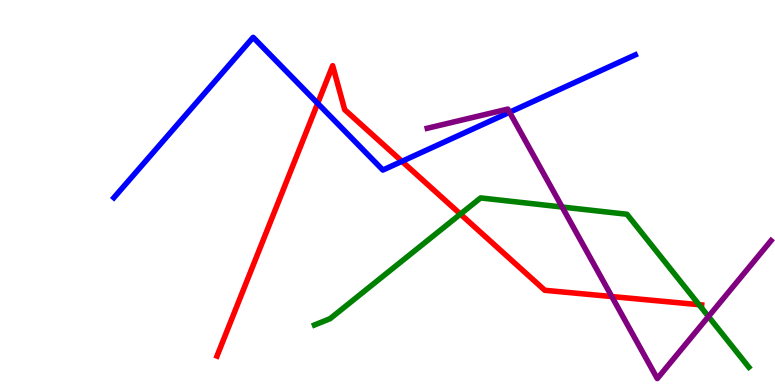[{'lines': ['blue', 'red'], 'intersections': [{'x': 4.1, 'y': 7.32}, {'x': 5.19, 'y': 5.81}]}, {'lines': ['green', 'red'], 'intersections': [{'x': 5.94, 'y': 4.44}, {'x': 9.02, 'y': 2.09}]}, {'lines': ['purple', 'red'], 'intersections': [{'x': 7.89, 'y': 2.3}]}, {'lines': ['blue', 'green'], 'intersections': []}, {'lines': ['blue', 'purple'], 'intersections': [{'x': 6.57, 'y': 7.08}]}, {'lines': ['green', 'purple'], 'intersections': [{'x': 7.25, 'y': 4.62}, {'x': 9.14, 'y': 1.78}]}]